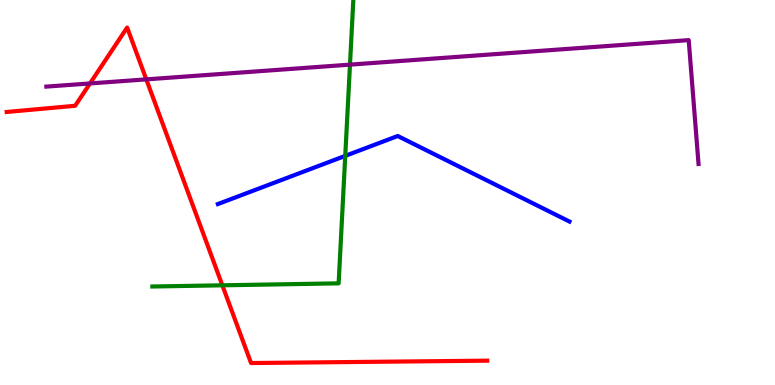[{'lines': ['blue', 'red'], 'intersections': []}, {'lines': ['green', 'red'], 'intersections': [{'x': 2.87, 'y': 2.59}]}, {'lines': ['purple', 'red'], 'intersections': [{'x': 1.16, 'y': 7.83}, {'x': 1.89, 'y': 7.94}]}, {'lines': ['blue', 'green'], 'intersections': [{'x': 4.45, 'y': 5.95}]}, {'lines': ['blue', 'purple'], 'intersections': []}, {'lines': ['green', 'purple'], 'intersections': [{'x': 4.52, 'y': 8.32}]}]